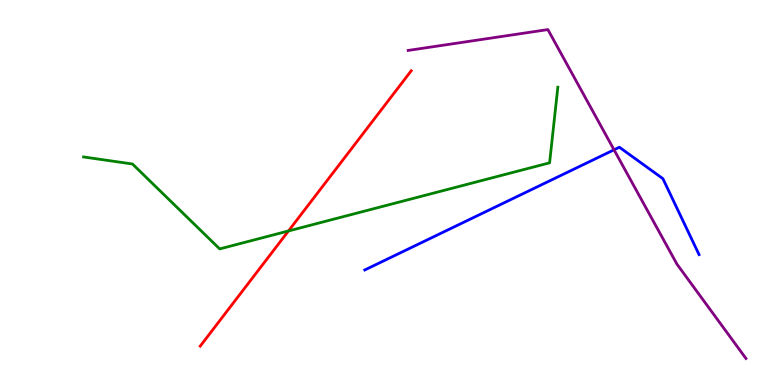[{'lines': ['blue', 'red'], 'intersections': []}, {'lines': ['green', 'red'], 'intersections': [{'x': 3.72, 'y': 4.0}]}, {'lines': ['purple', 'red'], 'intersections': []}, {'lines': ['blue', 'green'], 'intersections': []}, {'lines': ['blue', 'purple'], 'intersections': [{'x': 7.92, 'y': 6.11}]}, {'lines': ['green', 'purple'], 'intersections': []}]